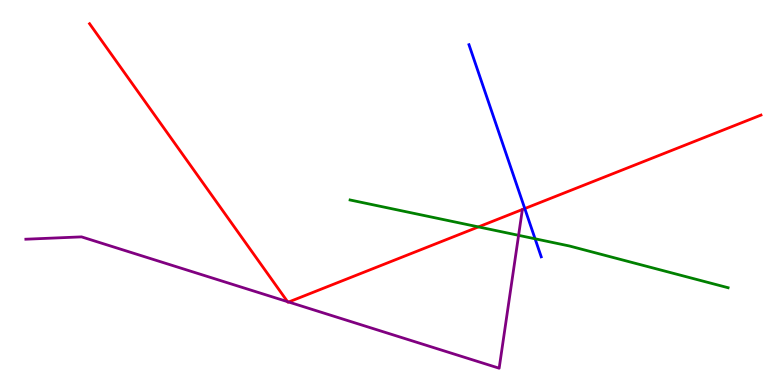[{'lines': ['blue', 'red'], 'intersections': [{'x': 6.77, 'y': 4.58}]}, {'lines': ['green', 'red'], 'intersections': [{'x': 6.17, 'y': 4.11}]}, {'lines': ['purple', 'red'], 'intersections': [{'x': 3.71, 'y': 2.16}, {'x': 3.72, 'y': 2.16}]}, {'lines': ['blue', 'green'], 'intersections': [{'x': 6.9, 'y': 3.8}]}, {'lines': ['blue', 'purple'], 'intersections': []}, {'lines': ['green', 'purple'], 'intersections': [{'x': 6.69, 'y': 3.89}]}]